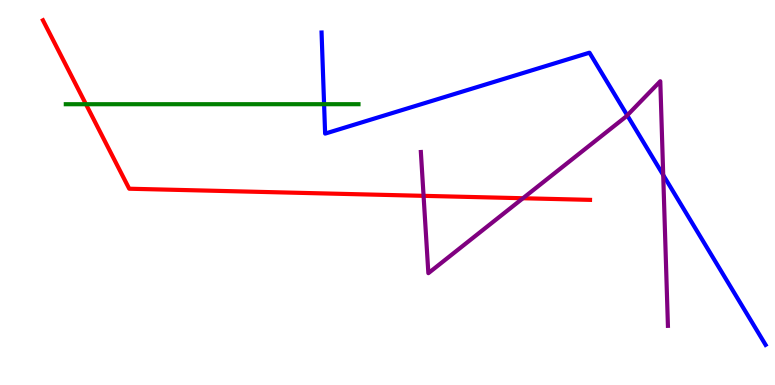[{'lines': ['blue', 'red'], 'intersections': []}, {'lines': ['green', 'red'], 'intersections': [{'x': 1.11, 'y': 7.29}]}, {'lines': ['purple', 'red'], 'intersections': [{'x': 5.47, 'y': 4.91}, {'x': 6.75, 'y': 4.85}]}, {'lines': ['blue', 'green'], 'intersections': [{'x': 4.18, 'y': 7.29}]}, {'lines': ['blue', 'purple'], 'intersections': [{'x': 8.09, 'y': 7.0}, {'x': 8.56, 'y': 5.45}]}, {'lines': ['green', 'purple'], 'intersections': []}]